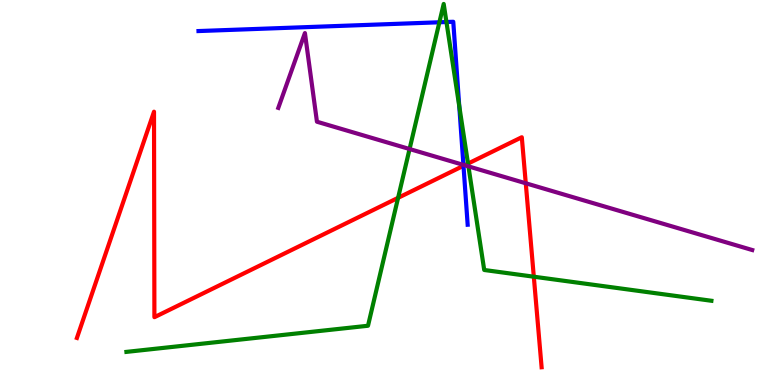[{'lines': ['blue', 'red'], 'intersections': [{'x': 5.98, 'y': 5.69}]}, {'lines': ['green', 'red'], 'intersections': [{'x': 5.14, 'y': 4.86}, {'x': 6.04, 'y': 5.75}, {'x': 6.89, 'y': 2.81}]}, {'lines': ['purple', 'red'], 'intersections': [{'x': 6.0, 'y': 5.71}, {'x': 6.78, 'y': 5.24}]}, {'lines': ['blue', 'green'], 'intersections': [{'x': 5.67, 'y': 9.42}, {'x': 5.76, 'y': 9.43}, {'x': 5.93, 'y': 7.25}]}, {'lines': ['blue', 'purple'], 'intersections': [{'x': 5.98, 'y': 5.72}]}, {'lines': ['green', 'purple'], 'intersections': [{'x': 5.28, 'y': 6.13}, {'x': 6.04, 'y': 5.68}]}]